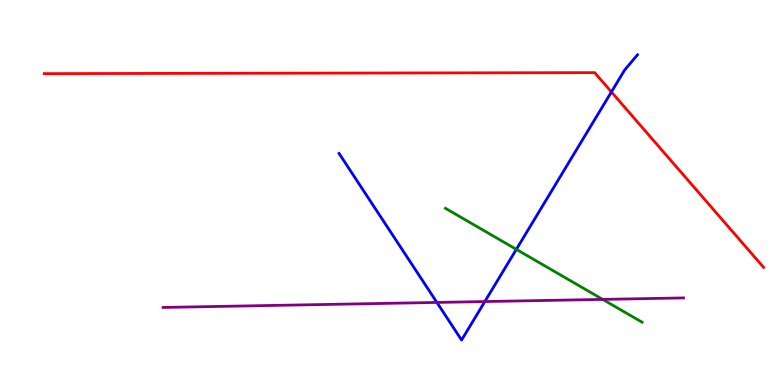[{'lines': ['blue', 'red'], 'intersections': [{'x': 7.89, 'y': 7.61}]}, {'lines': ['green', 'red'], 'intersections': []}, {'lines': ['purple', 'red'], 'intersections': []}, {'lines': ['blue', 'green'], 'intersections': [{'x': 6.66, 'y': 3.52}]}, {'lines': ['blue', 'purple'], 'intersections': [{'x': 5.64, 'y': 2.14}, {'x': 6.26, 'y': 2.17}]}, {'lines': ['green', 'purple'], 'intersections': [{'x': 7.78, 'y': 2.22}]}]